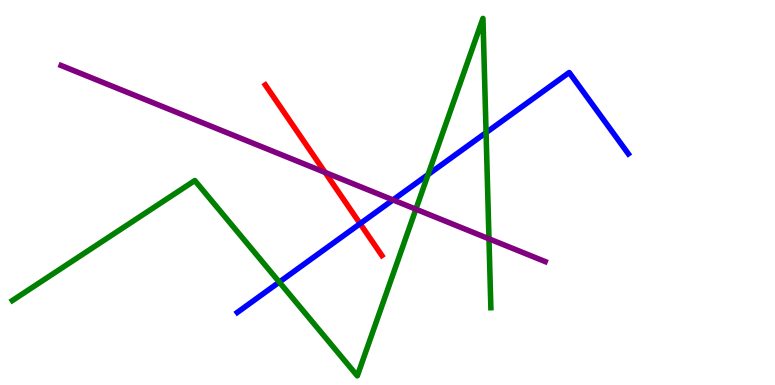[{'lines': ['blue', 'red'], 'intersections': [{'x': 4.65, 'y': 4.19}]}, {'lines': ['green', 'red'], 'intersections': []}, {'lines': ['purple', 'red'], 'intersections': [{'x': 4.19, 'y': 5.52}]}, {'lines': ['blue', 'green'], 'intersections': [{'x': 3.6, 'y': 2.67}, {'x': 5.52, 'y': 5.47}, {'x': 6.27, 'y': 6.56}]}, {'lines': ['blue', 'purple'], 'intersections': [{'x': 5.07, 'y': 4.81}]}, {'lines': ['green', 'purple'], 'intersections': [{'x': 5.37, 'y': 4.57}, {'x': 6.31, 'y': 3.8}]}]